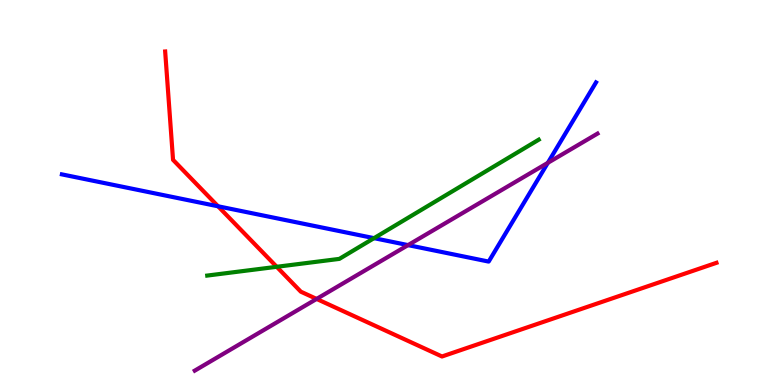[{'lines': ['blue', 'red'], 'intersections': [{'x': 2.81, 'y': 4.64}]}, {'lines': ['green', 'red'], 'intersections': [{'x': 3.57, 'y': 3.07}]}, {'lines': ['purple', 'red'], 'intersections': [{'x': 4.09, 'y': 2.24}]}, {'lines': ['blue', 'green'], 'intersections': [{'x': 4.83, 'y': 3.81}]}, {'lines': ['blue', 'purple'], 'intersections': [{'x': 5.27, 'y': 3.63}, {'x': 7.07, 'y': 5.77}]}, {'lines': ['green', 'purple'], 'intersections': []}]